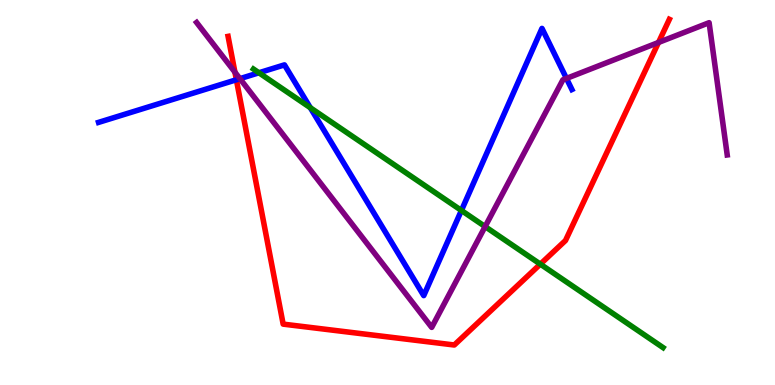[{'lines': ['blue', 'red'], 'intersections': [{'x': 3.05, 'y': 7.93}]}, {'lines': ['green', 'red'], 'intersections': [{'x': 6.97, 'y': 3.14}]}, {'lines': ['purple', 'red'], 'intersections': [{'x': 3.03, 'y': 8.13}, {'x': 8.5, 'y': 8.9}]}, {'lines': ['blue', 'green'], 'intersections': [{'x': 3.34, 'y': 8.11}, {'x': 4.0, 'y': 7.2}, {'x': 5.95, 'y': 4.53}]}, {'lines': ['blue', 'purple'], 'intersections': [{'x': 3.1, 'y': 7.96}, {'x': 7.31, 'y': 7.96}]}, {'lines': ['green', 'purple'], 'intersections': [{'x': 6.26, 'y': 4.11}]}]